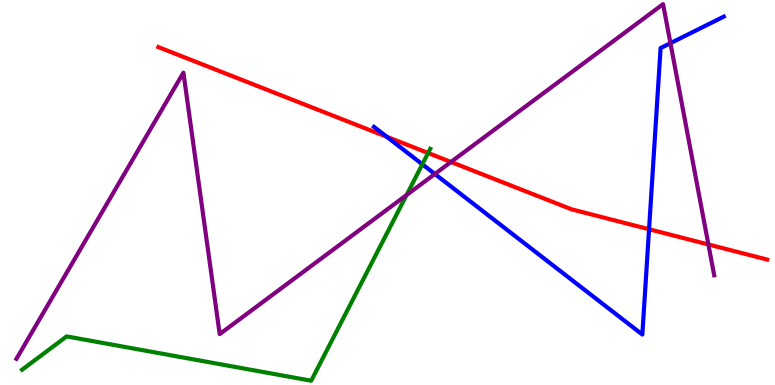[{'lines': ['blue', 'red'], 'intersections': [{'x': 4.99, 'y': 6.45}, {'x': 8.37, 'y': 4.05}]}, {'lines': ['green', 'red'], 'intersections': [{'x': 5.52, 'y': 6.03}]}, {'lines': ['purple', 'red'], 'intersections': [{'x': 5.82, 'y': 5.79}, {'x': 9.14, 'y': 3.65}]}, {'lines': ['blue', 'green'], 'intersections': [{'x': 5.45, 'y': 5.73}]}, {'lines': ['blue', 'purple'], 'intersections': [{'x': 5.61, 'y': 5.48}, {'x': 8.65, 'y': 8.88}]}, {'lines': ['green', 'purple'], 'intersections': [{'x': 5.25, 'y': 4.93}]}]